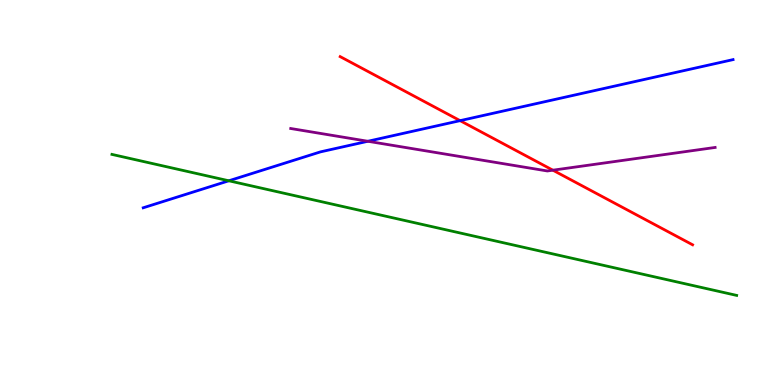[{'lines': ['blue', 'red'], 'intersections': [{'x': 5.94, 'y': 6.87}]}, {'lines': ['green', 'red'], 'intersections': []}, {'lines': ['purple', 'red'], 'intersections': [{'x': 7.13, 'y': 5.58}]}, {'lines': ['blue', 'green'], 'intersections': [{'x': 2.95, 'y': 5.3}]}, {'lines': ['blue', 'purple'], 'intersections': [{'x': 4.75, 'y': 6.33}]}, {'lines': ['green', 'purple'], 'intersections': []}]